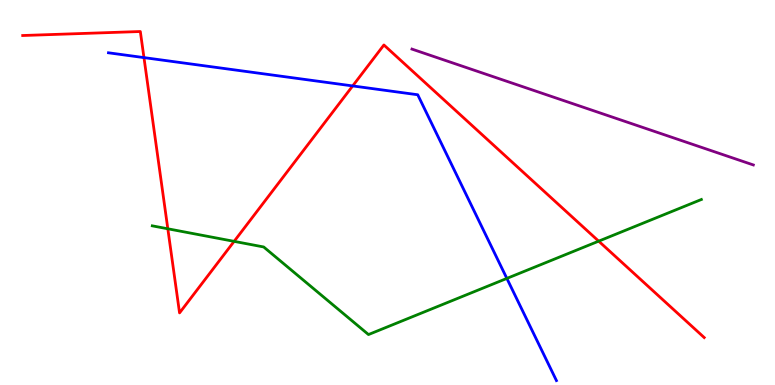[{'lines': ['blue', 'red'], 'intersections': [{'x': 1.86, 'y': 8.5}, {'x': 4.55, 'y': 7.77}]}, {'lines': ['green', 'red'], 'intersections': [{'x': 2.17, 'y': 4.06}, {'x': 3.02, 'y': 3.73}, {'x': 7.72, 'y': 3.74}]}, {'lines': ['purple', 'red'], 'intersections': []}, {'lines': ['blue', 'green'], 'intersections': [{'x': 6.54, 'y': 2.77}]}, {'lines': ['blue', 'purple'], 'intersections': []}, {'lines': ['green', 'purple'], 'intersections': []}]